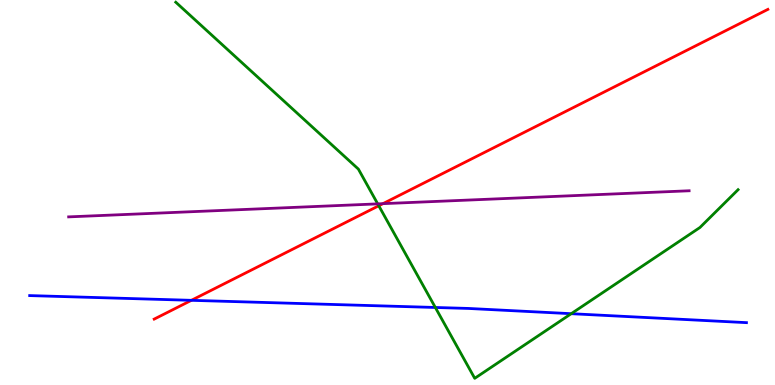[{'lines': ['blue', 'red'], 'intersections': [{'x': 2.47, 'y': 2.2}]}, {'lines': ['green', 'red'], 'intersections': [{'x': 4.89, 'y': 4.66}]}, {'lines': ['purple', 'red'], 'intersections': [{'x': 4.94, 'y': 4.71}]}, {'lines': ['blue', 'green'], 'intersections': [{'x': 5.62, 'y': 2.01}, {'x': 7.37, 'y': 1.85}]}, {'lines': ['blue', 'purple'], 'intersections': []}, {'lines': ['green', 'purple'], 'intersections': [{'x': 4.87, 'y': 4.7}]}]